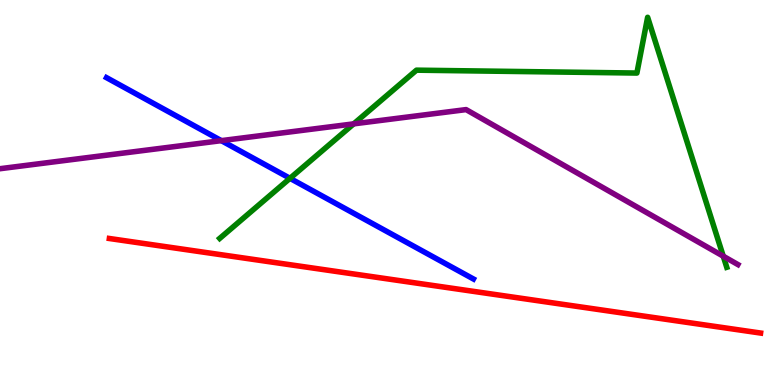[{'lines': ['blue', 'red'], 'intersections': []}, {'lines': ['green', 'red'], 'intersections': []}, {'lines': ['purple', 'red'], 'intersections': []}, {'lines': ['blue', 'green'], 'intersections': [{'x': 3.74, 'y': 5.37}]}, {'lines': ['blue', 'purple'], 'intersections': [{'x': 2.86, 'y': 6.35}]}, {'lines': ['green', 'purple'], 'intersections': [{'x': 4.56, 'y': 6.78}, {'x': 9.33, 'y': 3.35}]}]